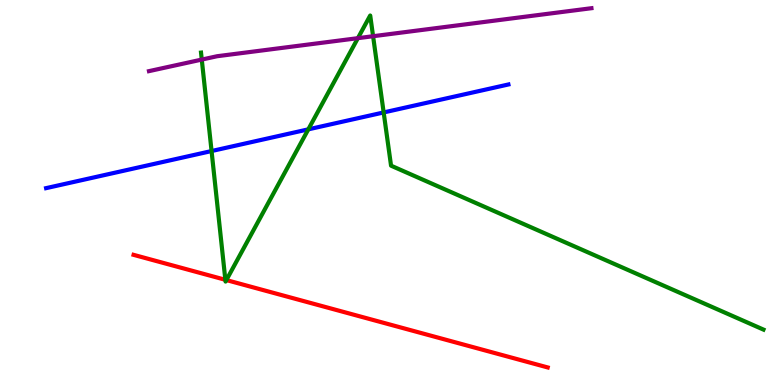[{'lines': ['blue', 'red'], 'intersections': []}, {'lines': ['green', 'red'], 'intersections': [{'x': 2.91, 'y': 2.73}, {'x': 2.92, 'y': 2.73}]}, {'lines': ['purple', 'red'], 'intersections': []}, {'lines': ['blue', 'green'], 'intersections': [{'x': 2.73, 'y': 6.08}, {'x': 3.98, 'y': 6.64}, {'x': 4.95, 'y': 7.08}]}, {'lines': ['blue', 'purple'], 'intersections': []}, {'lines': ['green', 'purple'], 'intersections': [{'x': 2.6, 'y': 8.45}, {'x': 4.62, 'y': 9.01}, {'x': 4.81, 'y': 9.06}]}]